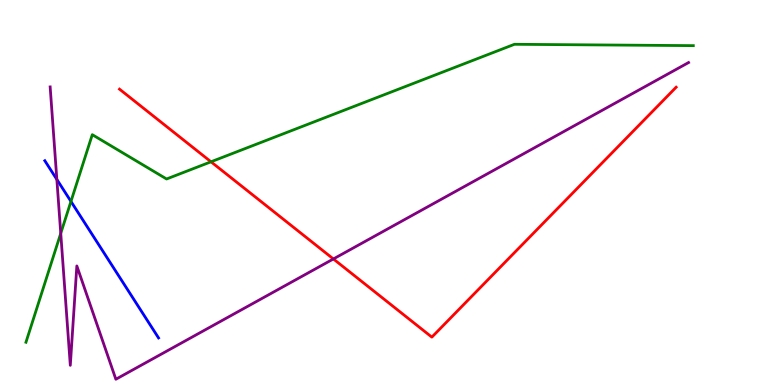[{'lines': ['blue', 'red'], 'intersections': []}, {'lines': ['green', 'red'], 'intersections': [{'x': 2.72, 'y': 5.8}]}, {'lines': ['purple', 'red'], 'intersections': [{'x': 4.3, 'y': 3.27}]}, {'lines': ['blue', 'green'], 'intersections': [{'x': 0.916, 'y': 4.77}]}, {'lines': ['blue', 'purple'], 'intersections': [{'x': 0.734, 'y': 5.34}]}, {'lines': ['green', 'purple'], 'intersections': [{'x': 0.784, 'y': 3.94}]}]